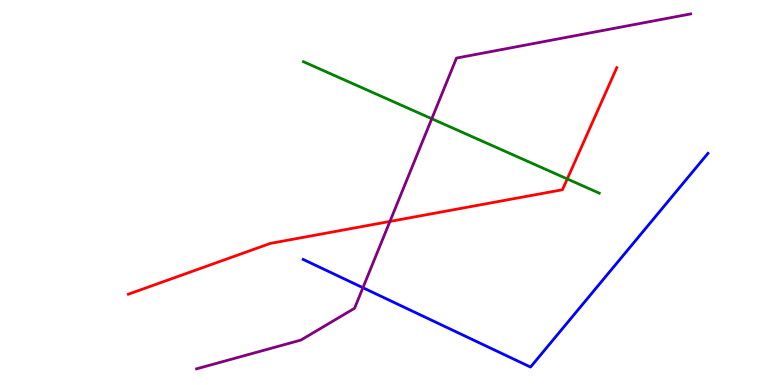[{'lines': ['blue', 'red'], 'intersections': []}, {'lines': ['green', 'red'], 'intersections': [{'x': 7.32, 'y': 5.35}]}, {'lines': ['purple', 'red'], 'intersections': [{'x': 5.03, 'y': 4.25}]}, {'lines': ['blue', 'green'], 'intersections': []}, {'lines': ['blue', 'purple'], 'intersections': [{'x': 4.68, 'y': 2.53}]}, {'lines': ['green', 'purple'], 'intersections': [{'x': 5.57, 'y': 6.92}]}]